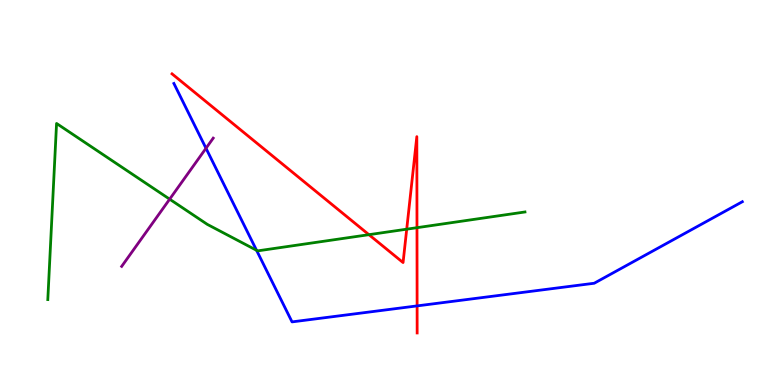[{'lines': ['blue', 'red'], 'intersections': [{'x': 5.38, 'y': 2.05}]}, {'lines': ['green', 'red'], 'intersections': [{'x': 4.76, 'y': 3.9}, {'x': 5.25, 'y': 4.05}, {'x': 5.38, 'y': 4.09}]}, {'lines': ['purple', 'red'], 'intersections': []}, {'lines': ['blue', 'green'], 'intersections': [{'x': 3.31, 'y': 3.5}]}, {'lines': ['blue', 'purple'], 'intersections': [{'x': 2.66, 'y': 6.15}]}, {'lines': ['green', 'purple'], 'intersections': [{'x': 2.19, 'y': 4.83}]}]